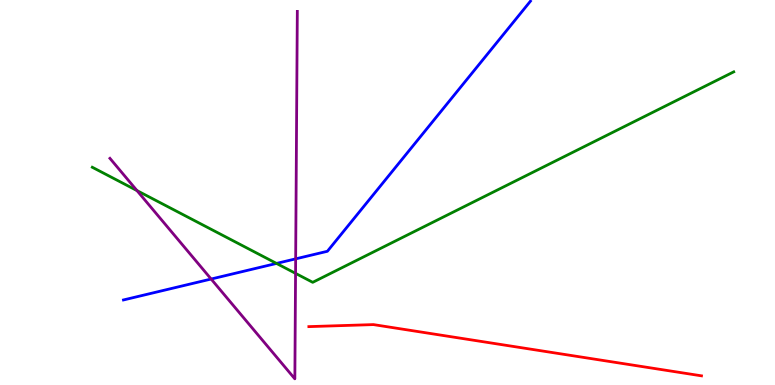[{'lines': ['blue', 'red'], 'intersections': []}, {'lines': ['green', 'red'], 'intersections': []}, {'lines': ['purple', 'red'], 'intersections': []}, {'lines': ['blue', 'green'], 'intersections': [{'x': 3.57, 'y': 3.16}]}, {'lines': ['blue', 'purple'], 'intersections': [{'x': 2.72, 'y': 2.75}, {'x': 3.81, 'y': 3.28}]}, {'lines': ['green', 'purple'], 'intersections': [{'x': 1.77, 'y': 5.05}, {'x': 3.81, 'y': 2.9}]}]